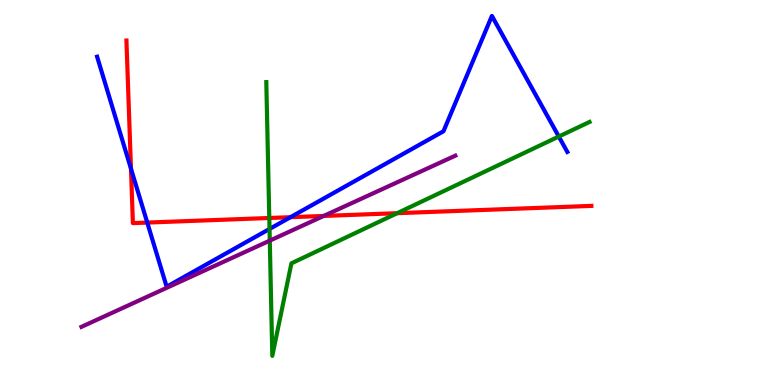[{'lines': ['blue', 'red'], 'intersections': [{'x': 1.69, 'y': 5.62}, {'x': 1.9, 'y': 4.22}, {'x': 3.75, 'y': 4.36}]}, {'lines': ['green', 'red'], 'intersections': [{'x': 3.47, 'y': 4.34}, {'x': 5.12, 'y': 4.46}]}, {'lines': ['purple', 'red'], 'intersections': [{'x': 4.18, 'y': 4.39}]}, {'lines': ['blue', 'green'], 'intersections': [{'x': 3.48, 'y': 4.05}, {'x': 7.21, 'y': 6.45}]}, {'lines': ['blue', 'purple'], 'intersections': []}, {'lines': ['green', 'purple'], 'intersections': [{'x': 3.48, 'y': 3.75}]}]